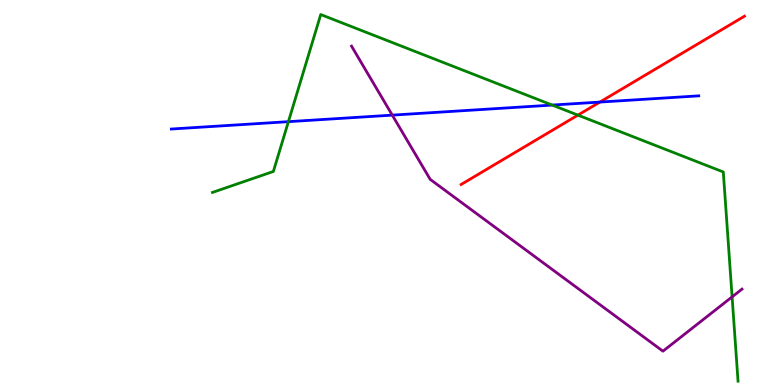[{'lines': ['blue', 'red'], 'intersections': [{'x': 7.74, 'y': 7.35}]}, {'lines': ['green', 'red'], 'intersections': [{'x': 7.46, 'y': 7.01}]}, {'lines': ['purple', 'red'], 'intersections': []}, {'lines': ['blue', 'green'], 'intersections': [{'x': 3.72, 'y': 6.84}, {'x': 7.13, 'y': 7.27}]}, {'lines': ['blue', 'purple'], 'intersections': [{'x': 5.06, 'y': 7.01}]}, {'lines': ['green', 'purple'], 'intersections': [{'x': 9.45, 'y': 2.29}]}]